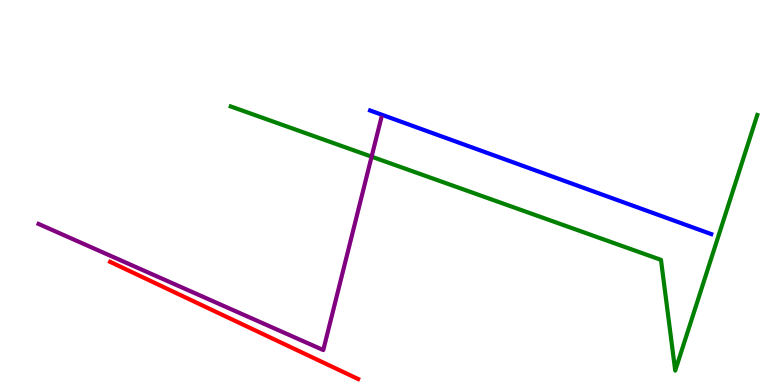[{'lines': ['blue', 'red'], 'intersections': []}, {'lines': ['green', 'red'], 'intersections': []}, {'lines': ['purple', 'red'], 'intersections': []}, {'lines': ['blue', 'green'], 'intersections': []}, {'lines': ['blue', 'purple'], 'intersections': []}, {'lines': ['green', 'purple'], 'intersections': [{'x': 4.79, 'y': 5.93}]}]